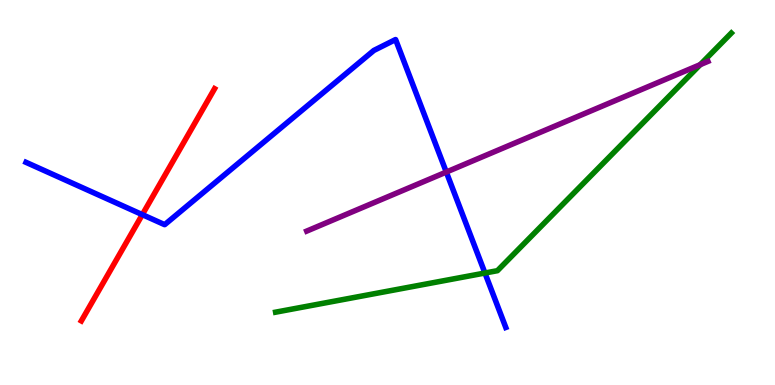[{'lines': ['blue', 'red'], 'intersections': [{'x': 1.84, 'y': 4.43}]}, {'lines': ['green', 'red'], 'intersections': []}, {'lines': ['purple', 'red'], 'intersections': []}, {'lines': ['blue', 'green'], 'intersections': [{'x': 6.26, 'y': 2.91}]}, {'lines': ['blue', 'purple'], 'intersections': [{'x': 5.76, 'y': 5.53}]}, {'lines': ['green', 'purple'], 'intersections': [{'x': 9.04, 'y': 8.32}]}]